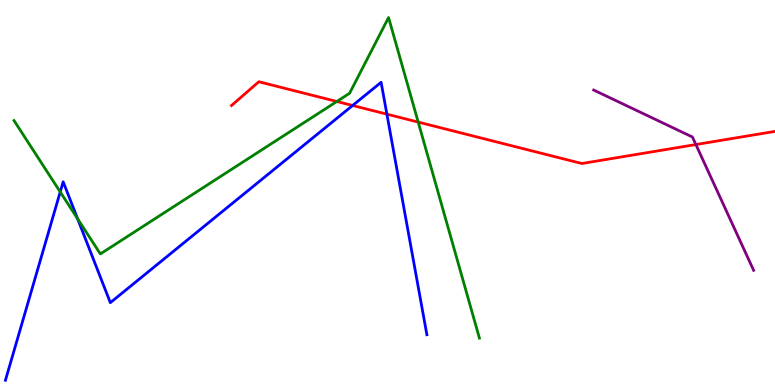[{'lines': ['blue', 'red'], 'intersections': [{'x': 4.55, 'y': 7.26}, {'x': 4.99, 'y': 7.03}]}, {'lines': ['green', 'red'], 'intersections': [{'x': 4.35, 'y': 7.36}, {'x': 5.4, 'y': 6.83}]}, {'lines': ['purple', 'red'], 'intersections': [{'x': 8.98, 'y': 6.25}]}, {'lines': ['blue', 'green'], 'intersections': [{'x': 0.777, 'y': 5.01}, {'x': 1.0, 'y': 4.32}]}, {'lines': ['blue', 'purple'], 'intersections': []}, {'lines': ['green', 'purple'], 'intersections': []}]